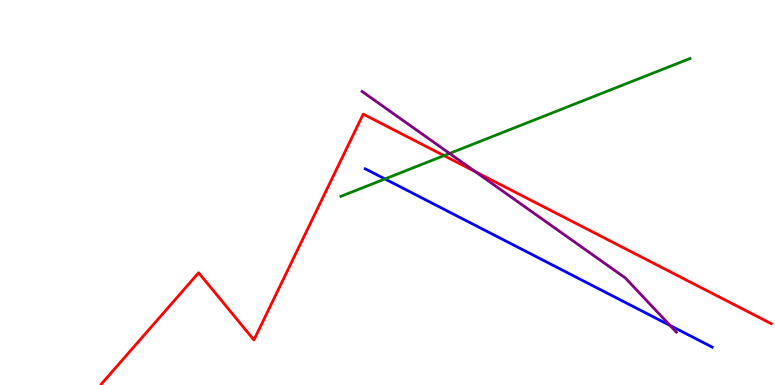[{'lines': ['blue', 'red'], 'intersections': []}, {'lines': ['green', 'red'], 'intersections': [{'x': 5.73, 'y': 5.96}]}, {'lines': ['purple', 'red'], 'intersections': [{'x': 6.13, 'y': 5.54}]}, {'lines': ['blue', 'green'], 'intersections': [{'x': 4.97, 'y': 5.35}]}, {'lines': ['blue', 'purple'], 'intersections': [{'x': 8.65, 'y': 1.55}]}, {'lines': ['green', 'purple'], 'intersections': [{'x': 5.8, 'y': 6.01}]}]